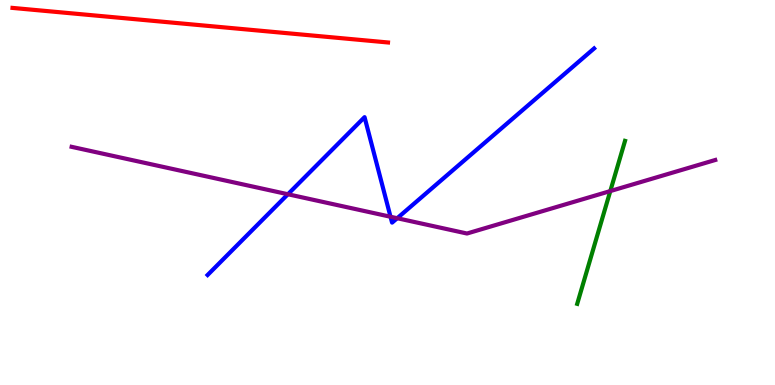[{'lines': ['blue', 'red'], 'intersections': []}, {'lines': ['green', 'red'], 'intersections': []}, {'lines': ['purple', 'red'], 'intersections': []}, {'lines': ['blue', 'green'], 'intersections': []}, {'lines': ['blue', 'purple'], 'intersections': [{'x': 3.71, 'y': 4.95}, {'x': 5.04, 'y': 4.37}, {'x': 5.13, 'y': 4.33}]}, {'lines': ['green', 'purple'], 'intersections': [{'x': 7.87, 'y': 5.04}]}]